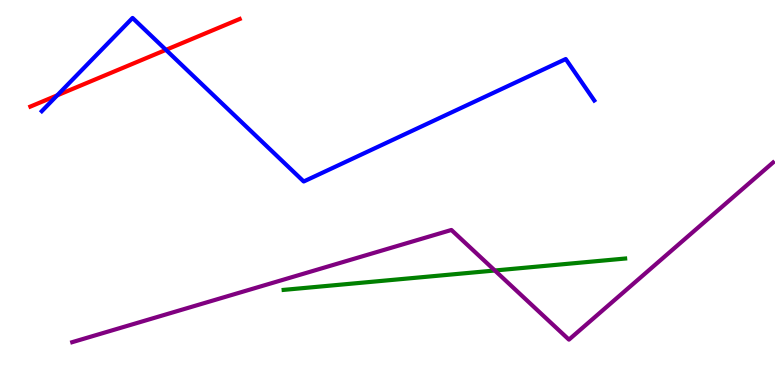[{'lines': ['blue', 'red'], 'intersections': [{'x': 0.738, 'y': 7.52}, {'x': 2.14, 'y': 8.71}]}, {'lines': ['green', 'red'], 'intersections': []}, {'lines': ['purple', 'red'], 'intersections': []}, {'lines': ['blue', 'green'], 'intersections': []}, {'lines': ['blue', 'purple'], 'intersections': []}, {'lines': ['green', 'purple'], 'intersections': [{'x': 6.39, 'y': 2.97}]}]